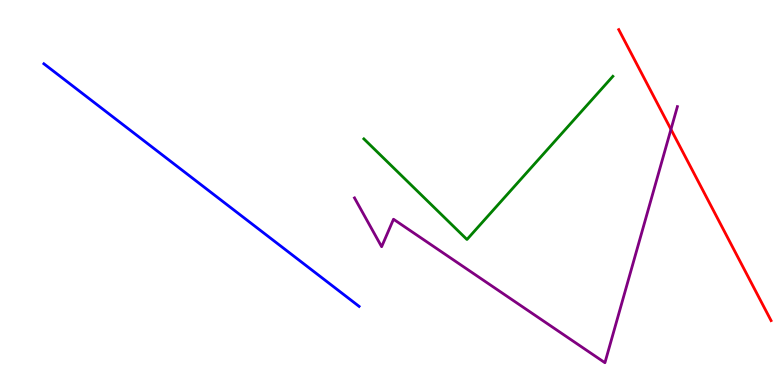[{'lines': ['blue', 'red'], 'intersections': []}, {'lines': ['green', 'red'], 'intersections': []}, {'lines': ['purple', 'red'], 'intersections': [{'x': 8.66, 'y': 6.64}]}, {'lines': ['blue', 'green'], 'intersections': []}, {'lines': ['blue', 'purple'], 'intersections': []}, {'lines': ['green', 'purple'], 'intersections': []}]